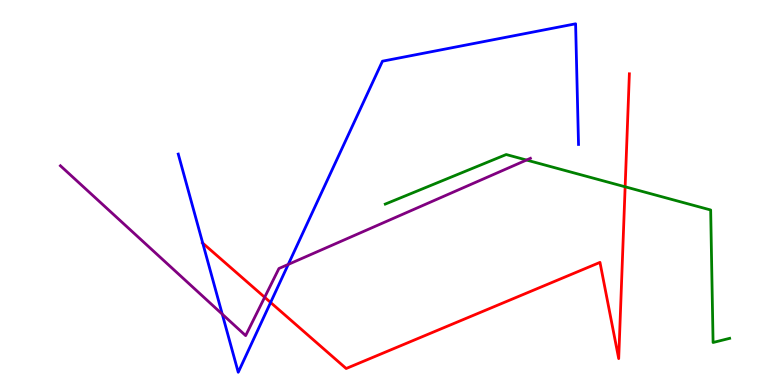[{'lines': ['blue', 'red'], 'intersections': [{'x': 2.62, 'y': 3.68}, {'x': 3.49, 'y': 2.14}]}, {'lines': ['green', 'red'], 'intersections': [{'x': 8.07, 'y': 5.15}]}, {'lines': ['purple', 'red'], 'intersections': [{'x': 3.42, 'y': 2.28}]}, {'lines': ['blue', 'green'], 'intersections': []}, {'lines': ['blue', 'purple'], 'intersections': [{'x': 2.87, 'y': 1.84}, {'x': 3.72, 'y': 3.13}]}, {'lines': ['green', 'purple'], 'intersections': [{'x': 6.79, 'y': 5.84}]}]